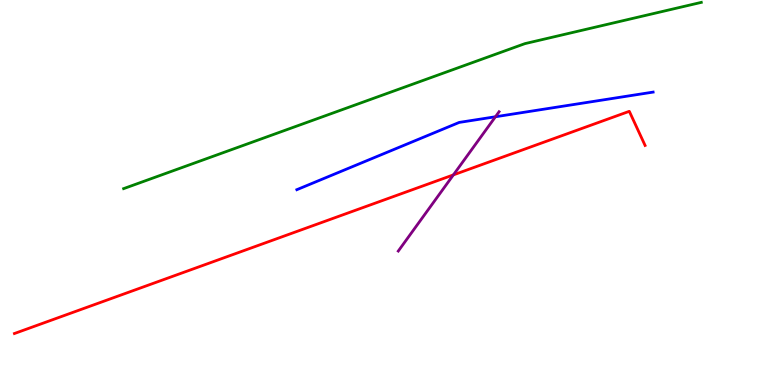[{'lines': ['blue', 'red'], 'intersections': []}, {'lines': ['green', 'red'], 'intersections': []}, {'lines': ['purple', 'red'], 'intersections': [{'x': 5.85, 'y': 5.46}]}, {'lines': ['blue', 'green'], 'intersections': []}, {'lines': ['blue', 'purple'], 'intersections': [{'x': 6.39, 'y': 6.97}]}, {'lines': ['green', 'purple'], 'intersections': []}]